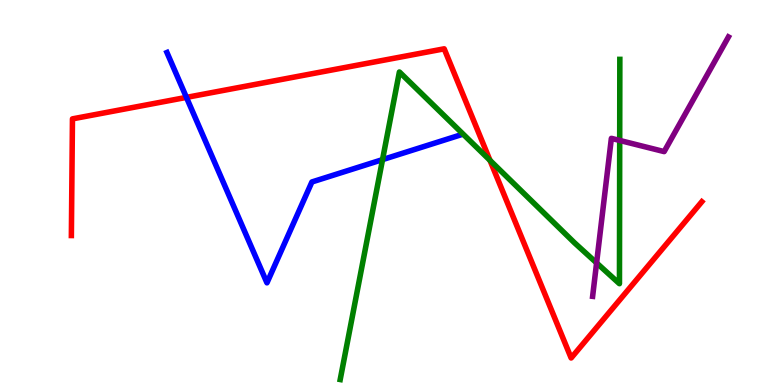[{'lines': ['blue', 'red'], 'intersections': [{'x': 2.41, 'y': 7.47}]}, {'lines': ['green', 'red'], 'intersections': [{'x': 6.32, 'y': 5.84}]}, {'lines': ['purple', 'red'], 'intersections': []}, {'lines': ['blue', 'green'], 'intersections': [{'x': 4.94, 'y': 5.85}]}, {'lines': ['blue', 'purple'], 'intersections': []}, {'lines': ['green', 'purple'], 'intersections': [{'x': 7.7, 'y': 3.17}, {'x': 8.0, 'y': 6.35}]}]